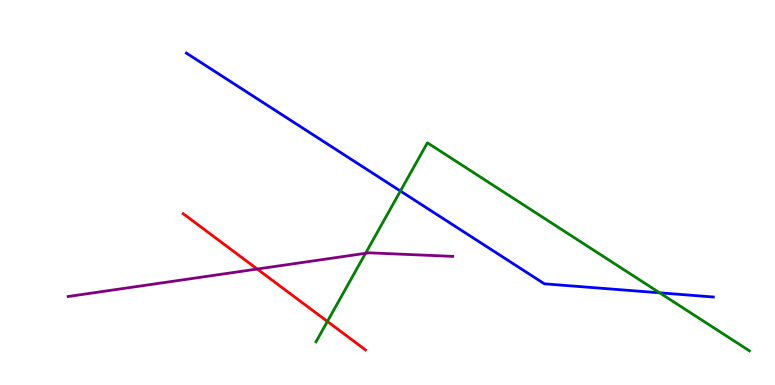[{'lines': ['blue', 'red'], 'intersections': []}, {'lines': ['green', 'red'], 'intersections': [{'x': 4.22, 'y': 1.65}]}, {'lines': ['purple', 'red'], 'intersections': [{'x': 3.32, 'y': 3.01}]}, {'lines': ['blue', 'green'], 'intersections': [{'x': 5.17, 'y': 5.04}, {'x': 8.51, 'y': 2.39}]}, {'lines': ['blue', 'purple'], 'intersections': []}, {'lines': ['green', 'purple'], 'intersections': [{'x': 4.72, 'y': 3.42}]}]